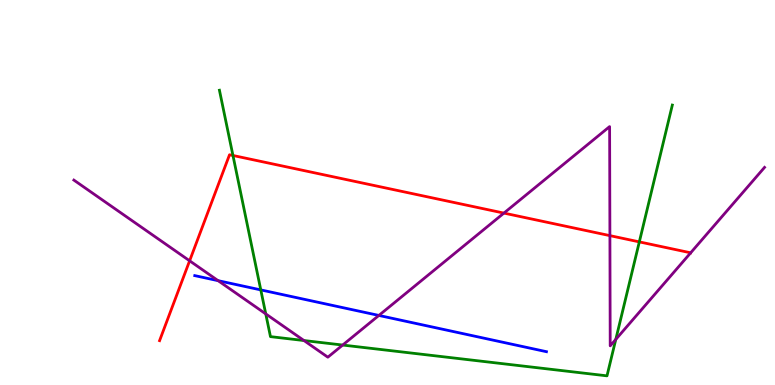[{'lines': ['blue', 'red'], 'intersections': []}, {'lines': ['green', 'red'], 'intersections': [{'x': 3.01, 'y': 5.96}, {'x': 8.25, 'y': 3.72}]}, {'lines': ['purple', 'red'], 'intersections': [{'x': 2.45, 'y': 3.23}, {'x': 6.5, 'y': 4.47}, {'x': 7.87, 'y': 3.88}]}, {'lines': ['blue', 'green'], 'intersections': [{'x': 3.37, 'y': 2.47}]}, {'lines': ['blue', 'purple'], 'intersections': [{'x': 2.81, 'y': 2.71}, {'x': 4.89, 'y': 1.81}]}, {'lines': ['green', 'purple'], 'intersections': [{'x': 3.43, 'y': 1.85}, {'x': 3.92, 'y': 1.15}, {'x': 4.42, 'y': 1.04}, {'x': 7.95, 'y': 1.18}]}]